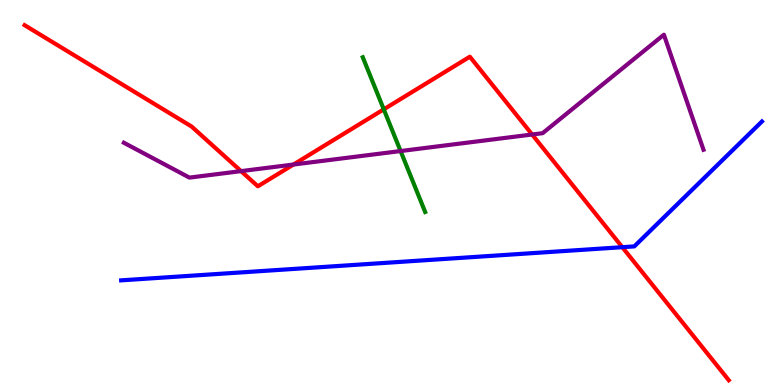[{'lines': ['blue', 'red'], 'intersections': [{'x': 8.03, 'y': 3.58}]}, {'lines': ['green', 'red'], 'intersections': [{'x': 4.95, 'y': 7.16}]}, {'lines': ['purple', 'red'], 'intersections': [{'x': 3.11, 'y': 5.56}, {'x': 3.79, 'y': 5.73}, {'x': 6.87, 'y': 6.51}]}, {'lines': ['blue', 'green'], 'intersections': []}, {'lines': ['blue', 'purple'], 'intersections': []}, {'lines': ['green', 'purple'], 'intersections': [{'x': 5.17, 'y': 6.08}]}]